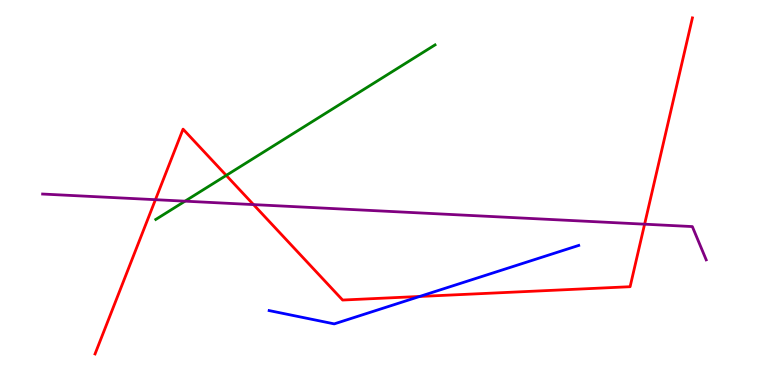[{'lines': ['blue', 'red'], 'intersections': [{'x': 5.41, 'y': 2.3}]}, {'lines': ['green', 'red'], 'intersections': [{'x': 2.92, 'y': 5.44}]}, {'lines': ['purple', 'red'], 'intersections': [{'x': 2.01, 'y': 4.81}, {'x': 3.27, 'y': 4.69}, {'x': 8.32, 'y': 4.18}]}, {'lines': ['blue', 'green'], 'intersections': []}, {'lines': ['blue', 'purple'], 'intersections': []}, {'lines': ['green', 'purple'], 'intersections': [{'x': 2.39, 'y': 4.77}]}]